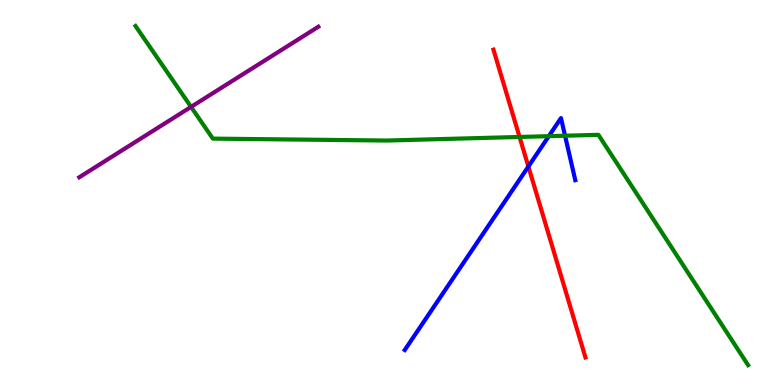[{'lines': ['blue', 'red'], 'intersections': [{'x': 6.82, 'y': 5.68}]}, {'lines': ['green', 'red'], 'intersections': [{'x': 6.7, 'y': 6.44}]}, {'lines': ['purple', 'red'], 'intersections': []}, {'lines': ['blue', 'green'], 'intersections': [{'x': 7.08, 'y': 6.46}, {'x': 7.29, 'y': 6.47}]}, {'lines': ['blue', 'purple'], 'intersections': []}, {'lines': ['green', 'purple'], 'intersections': [{'x': 2.47, 'y': 7.22}]}]